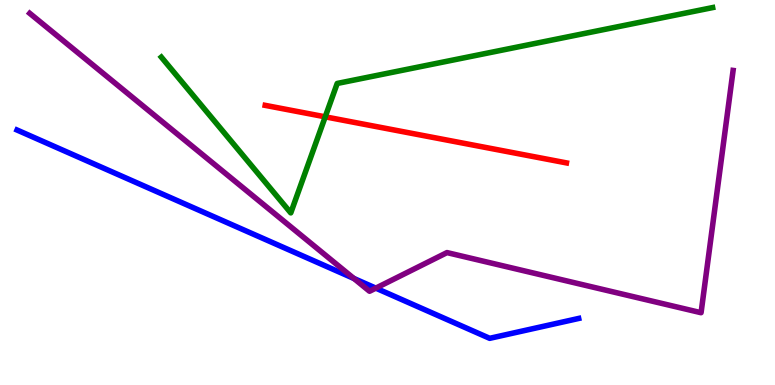[{'lines': ['blue', 'red'], 'intersections': []}, {'lines': ['green', 'red'], 'intersections': [{'x': 4.2, 'y': 6.97}]}, {'lines': ['purple', 'red'], 'intersections': []}, {'lines': ['blue', 'green'], 'intersections': []}, {'lines': ['blue', 'purple'], 'intersections': [{'x': 4.57, 'y': 2.77}, {'x': 4.85, 'y': 2.52}]}, {'lines': ['green', 'purple'], 'intersections': []}]